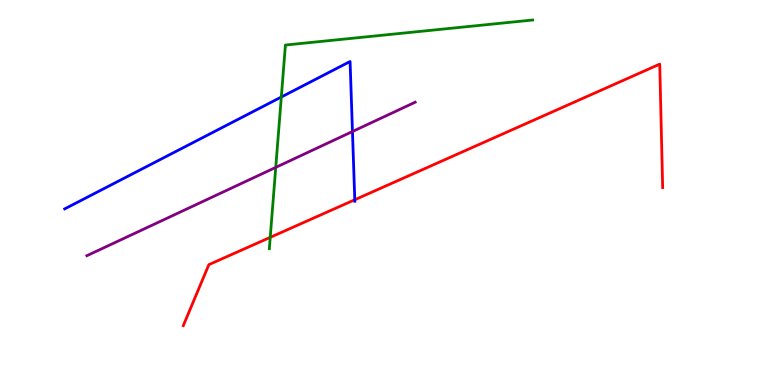[{'lines': ['blue', 'red'], 'intersections': [{'x': 4.58, 'y': 4.81}]}, {'lines': ['green', 'red'], 'intersections': [{'x': 3.49, 'y': 3.83}]}, {'lines': ['purple', 'red'], 'intersections': []}, {'lines': ['blue', 'green'], 'intersections': [{'x': 3.63, 'y': 7.48}]}, {'lines': ['blue', 'purple'], 'intersections': [{'x': 4.55, 'y': 6.58}]}, {'lines': ['green', 'purple'], 'intersections': [{'x': 3.56, 'y': 5.65}]}]